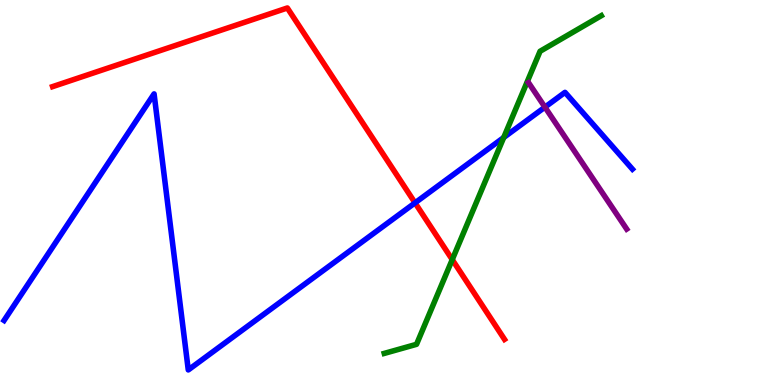[{'lines': ['blue', 'red'], 'intersections': [{'x': 5.36, 'y': 4.73}]}, {'lines': ['green', 'red'], 'intersections': [{'x': 5.84, 'y': 3.26}]}, {'lines': ['purple', 'red'], 'intersections': []}, {'lines': ['blue', 'green'], 'intersections': [{'x': 6.5, 'y': 6.43}]}, {'lines': ['blue', 'purple'], 'intersections': [{'x': 7.03, 'y': 7.22}]}, {'lines': ['green', 'purple'], 'intersections': []}]